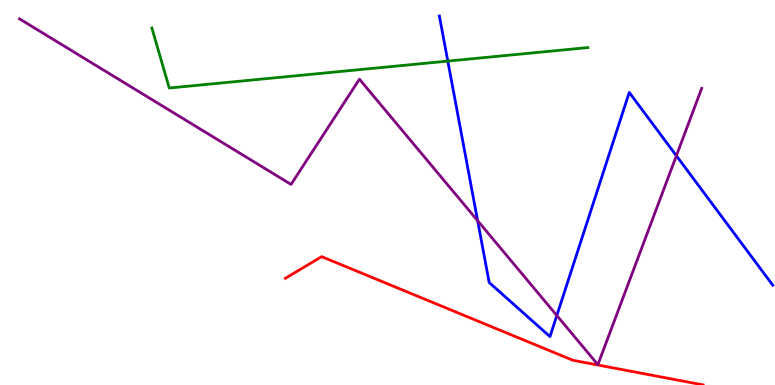[{'lines': ['blue', 'red'], 'intersections': []}, {'lines': ['green', 'red'], 'intersections': []}, {'lines': ['purple', 'red'], 'intersections': []}, {'lines': ['blue', 'green'], 'intersections': [{'x': 5.78, 'y': 8.41}]}, {'lines': ['blue', 'purple'], 'intersections': [{'x': 6.16, 'y': 4.27}, {'x': 7.18, 'y': 1.81}, {'x': 8.73, 'y': 5.95}]}, {'lines': ['green', 'purple'], 'intersections': []}]